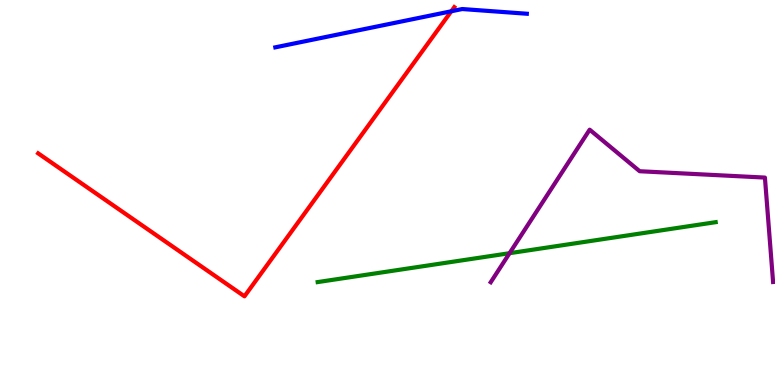[{'lines': ['blue', 'red'], 'intersections': [{'x': 5.82, 'y': 9.71}]}, {'lines': ['green', 'red'], 'intersections': []}, {'lines': ['purple', 'red'], 'intersections': []}, {'lines': ['blue', 'green'], 'intersections': []}, {'lines': ['blue', 'purple'], 'intersections': []}, {'lines': ['green', 'purple'], 'intersections': [{'x': 6.57, 'y': 3.42}]}]